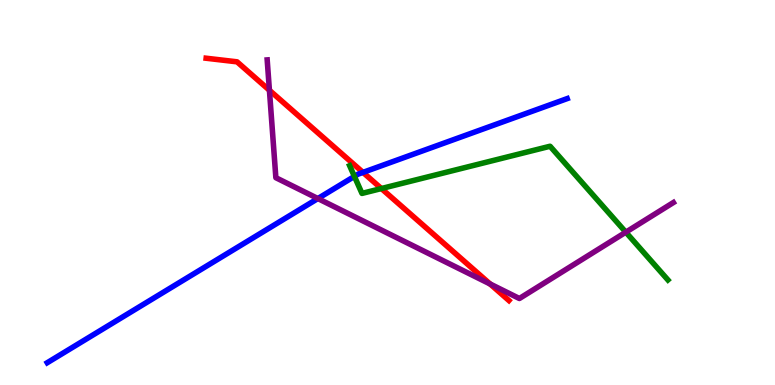[{'lines': ['blue', 'red'], 'intersections': [{'x': 4.68, 'y': 5.52}]}, {'lines': ['green', 'red'], 'intersections': [{'x': 4.92, 'y': 5.1}]}, {'lines': ['purple', 'red'], 'intersections': [{'x': 3.48, 'y': 7.66}, {'x': 6.32, 'y': 2.62}]}, {'lines': ['blue', 'green'], 'intersections': [{'x': 4.57, 'y': 5.42}]}, {'lines': ['blue', 'purple'], 'intersections': [{'x': 4.1, 'y': 4.84}]}, {'lines': ['green', 'purple'], 'intersections': [{'x': 8.08, 'y': 3.97}]}]